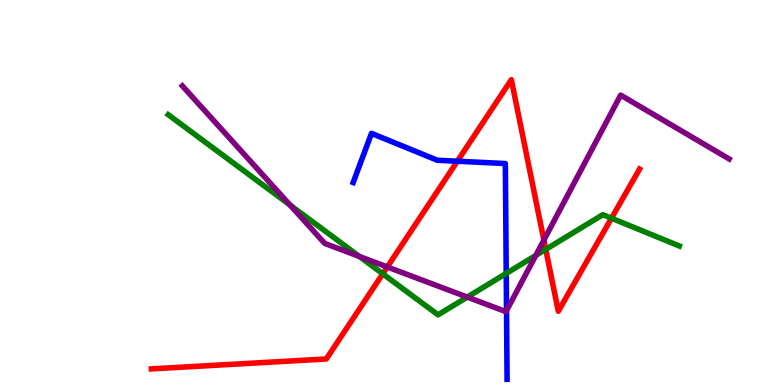[{'lines': ['blue', 'red'], 'intersections': [{'x': 5.9, 'y': 5.81}]}, {'lines': ['green', 'red'], 'intersections': [{'x': 4.94, 'y': 2.89}, {'x': 7.04, 'y': 3.52}, {'x': 7.89, 'y': 4.33}]}, {'lines': ['purple', 'red'], 'intersections': [{'x': 5.0, 'y': 3.07}, {'x': 7.02, 'y': 3.76}]}, {'lines': ['blue', 'green'], 'intersections': [{'x': 6.53, 'y': 2.9}]}, {'lines': ['blue', 'purple'], 'intersections': [{'x': 6.54, 'y': 1.93}]}, {'lines': ['green', 'purple'], 'intersections': [{'x': 3.74, 'y': 4.67}, {'x': 4.64, 'y': 3.34}, {'x': 6.03, 'y': 2.28}, {'x': 6.91, 'y': 3.36}]}]